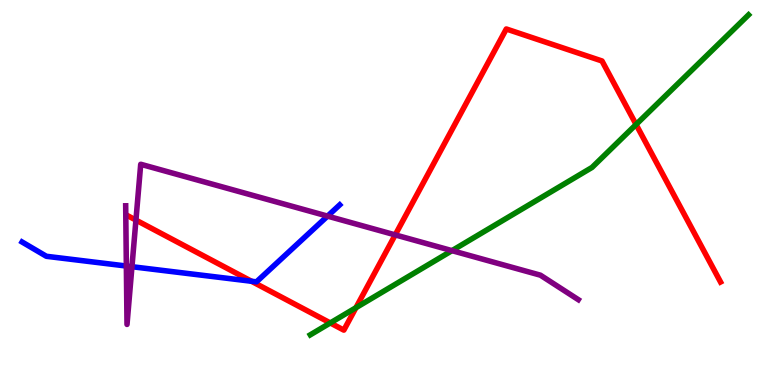[{'lines': ['blue', 'red'], 'intersections': [{'x': 3.25, 'y': 2.69}]}, {'lines': ['green', 'red'], 'intersections': [{'x': 4.26, 'y': 1.61}, {'x': 4.59, 'y': 2.01}, {'x': 8.21, 'y': 6.77}]}, {'lines': ['purple', 'red'], 'intersections': [{'x': 1.75, 'y': 4.28}, {'x': 5.1, 'y': 3.9}]}, {'lines': ['blue', 'green'], 'intersections': []}, {'lines': ['blue', 'purple'], 'intersections': [{'x': 1.63, 'y': 3.09}, {'x': 1.7, 'y': 3.07}, {'x': 4.23, 'y': 4.39}]}, {'lines': ['green', 'purple'], 'intersections': [{'x': 5.83, 'y': 3.49}]}]